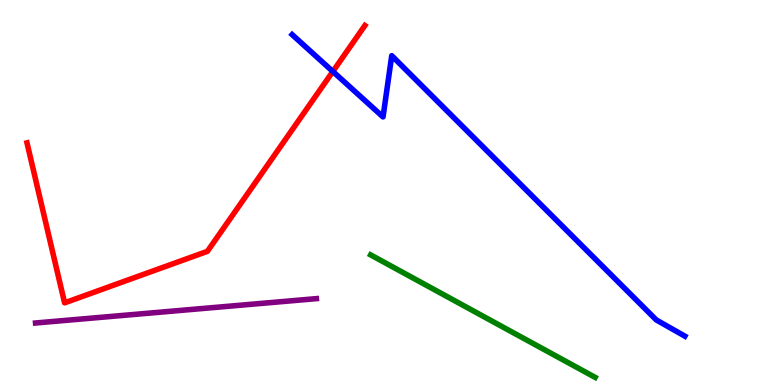[{'lines': ['blue', 'red'], 'intersections': [{'x': 4.29, 'y': 8.14}]}, {'lines': ['green', 'red'], 'intersections': []}, {'lines': ['purple', 'red'], 'intersections': []}, {'lines': ['blue', 'green'], 'intersections': []}, {'lines': ['blue', 'purple'], 'intersections': []}, {'lines': ['green', 'purple'], 'intersections': []}]